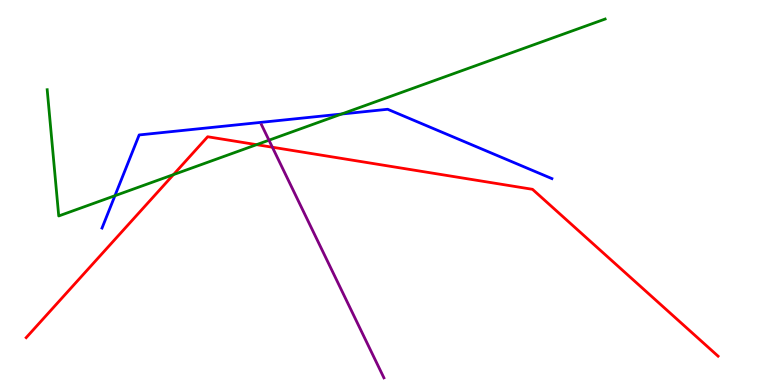[{'lines': ['blue', 'red'], 'intersections': []}, {'lines': ['green', 'red'], 'intersections': [{'x': 2.24, 'y': 5.46}, {'x': 3.31, 'y': 6.24}]}, {'lines': ['purple', 'red'], 'intersections': [{'x': 3.51, 'y': 6.18}]}, {'lines': ['blue', 'green'], 'intersections': [{'x': 1.48, 'y': 4.92}, {'x': 4.41, 'y': 7.04}]}, {'lines': ['blue', 'purple'], 'intersections': []}, {'lines': ['green', 'purple'], 'intersections': [{'x': 3.47, 'y': 6.36}]}]